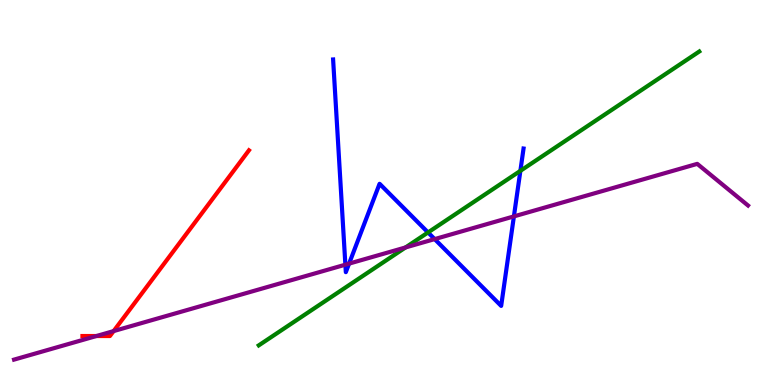[{'lines': ['blue', 'red'], 'intersections': []}, {'lines': ['green', 'red'], 'intersections': []}, {'lines': ['purple', 'red'], 'intersections': [{'x': 1.24, 'y': 1.27}, {'x': 1.47, 'y': 1.4}]}, {'lines': ['blue', 'green'], 'intersections': [{'x': 5.52, 'y': 3.96}, {'x': 6.71, 'y': 5.56}]}, {'lines': ['blue', 'purple'], 'intersections': [{'x': 4.46, 'y': 3.13}, {'x': 4.5, 'y': 3.15}, {'x': 5.61, 'y': 3.79}, {'x': 6.63, 'y': 4.38}]}, {'lines': ['green', 'purple'], 'intersections': [{'x': 5.23, 'y': 3.57}]}]